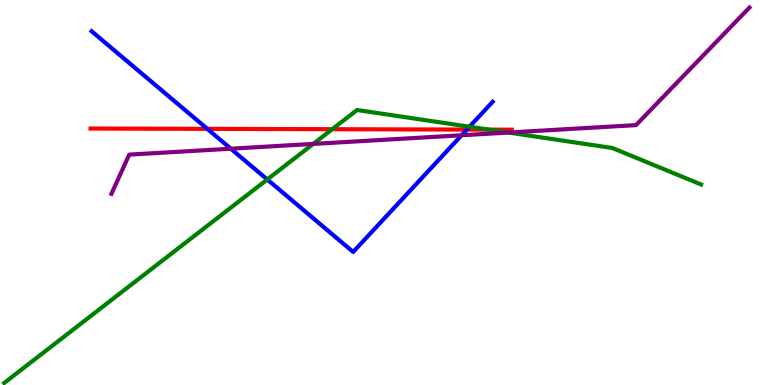[{'lines': ['blue', 'red'], 'intersections': [{'x': 2.67, 'y': 6.65}, {'x': 6.02, 'y': 6.63}]}, {'lines': ['green', 'red'], 'intersections': [{'x': 4.29, 'y': 6.64}, {'x': 6.31, 'y': 6.63}]}, {'lines': ['purple', 'red'], 'intersections': []}, {'lines': ['blue', 'green'], 'intersections': [{'x': 3.45, 'y': 5.34}, {'x': 6.06, 'y': 6.71}]}, {'lines': ['blue', 'purple'], 'intersections': [{'x': 2.98, 'y': 6.14}, {'x': 5.96, 'y': 6.49}]}, {'lines': ['green', 'purple'], 'intersections': [{'x': 4.04, 'y': 6.26}, {'x': 6.56, 'y': 6.56}]}]